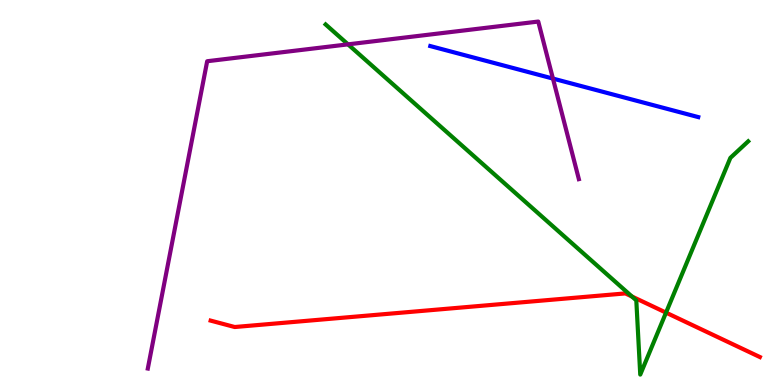[{'lines': ['blue', 'red'], 'intersections': []}, {'lines': ['green', 'red'], 'intersections': [{'x': 8.15, 'y': 2.3}, {'x': 8.59, 'y': 1.88}]}, {'lines': ['purple', 'red'], 'intersections': []}, {'lines': ['blue', 'green'], 'intersections': []}, {'lines': ['blue', 'purple'], 'intersections': [{'x': 7.13, 'y': 7.96}]}, {'lines': ['green', 'purple'], 'intersections': [{'x': 4.49, 'y': 8.85}]}]